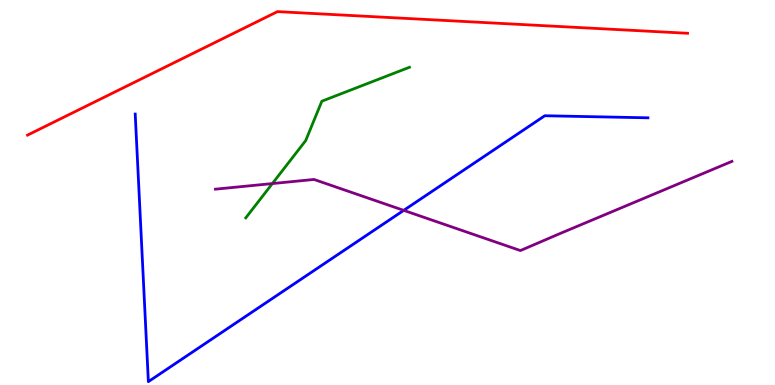[{'lines': ['blue', 'red'], 'intersections': []}, {'lines': ['green', 'red'], 'intersections': []}, {'lines': ['purple', 'red'], 'intersections': []}, {'lines': ['blue', 'green'], 'intersections': []}, {'lines': ['blue', 'purple'], 'intersections': [{'x': 5.21, 'y': 4.54}]}, {'lines': ['green', 'purple'], 'intersections': [{'x': 3.51, 'y': 5.23}]}]